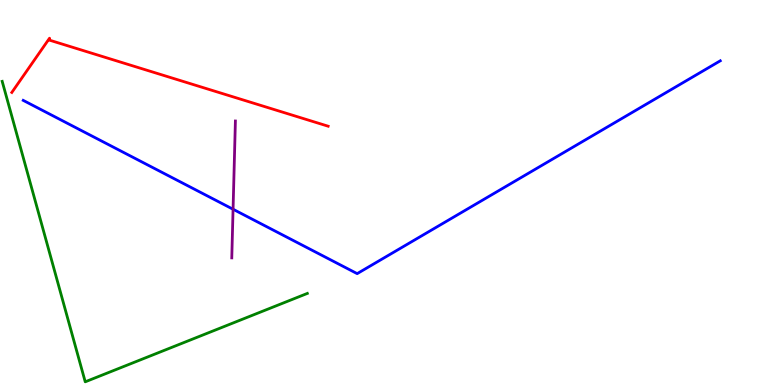[{'lines': ['blue', 'red'], 'intersections': []}, {'lines': ['green', 'red'], 'intersections': []}, {'lines': ['purple', 'red'], 'intersections': []}, {'lines': ['blue', 'green'], 'intersections': []}, {'lines': ['blue', 'purple'], 'intersections': [{'x': 3.01, 'y': 4.57}]}, {'lines': ['green', 'purple'], 'intersections': []}]